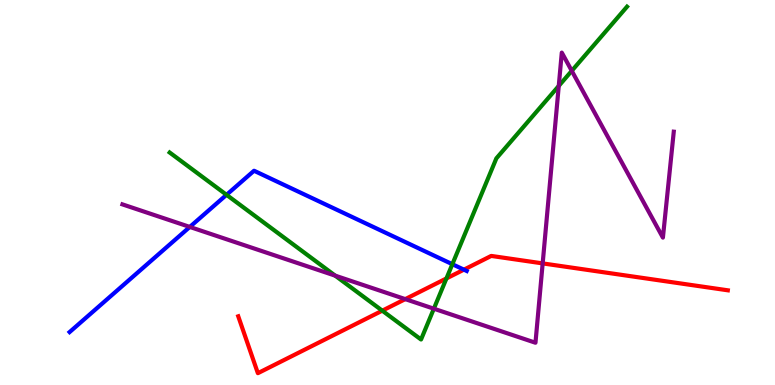[{'lines': ['blue', 'red'], 'intersections': [{'x': 5.99, 'y': 3.0}]}, {'lines': ['green', 'red'], 'intersections': [{'x': 4.93, 'y': 1.93}, {'x': 5.76, 'y': 2.77}]}, {'lines': ['purple', 'red'], 'intersections': [{'x': 5.23, 'y': 2.23}, {'x': 7.0, 'y': 3.16}]}, {'lines': ['blue', 'green'], 'intersections': [{'x': 2.92, 'y': 4.94}, {'x': 5.84, 'y': 3.14}]}, {'lines': ['blue', 'purple'], 'intersections': [{'x': 2.45, 'y': 4.11}]}, {'lines': ['green', 'purple'], 'intersections': [{'x': 4.33, 'y': 2.84}, {'x': 5.6, 'y': 1.98}, {'x': 7.21, 'y': 7.77}, {'x': 7.38, 'y': 8.16}]}]